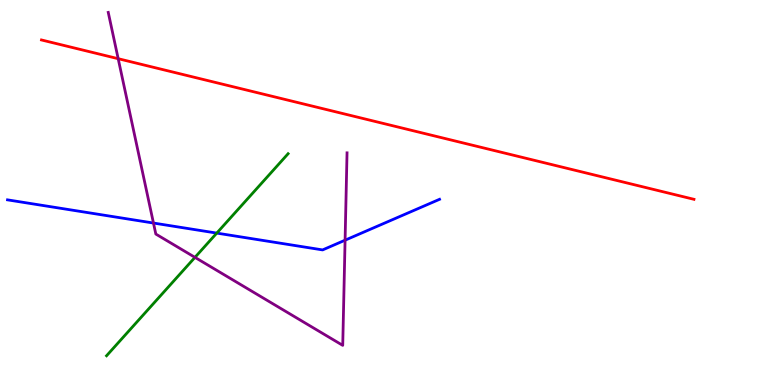[{'lines': ['blue', 'red'], 'intersections': []}, {'lines': ['green', 'red'], 'intersections': []}, {'lines': ['purple', 'red'], 'intersections': [{'x': 1.53, 'y': 8.48}]}, {'lines': ['blue', 'green'], 'intersections': [{'x': 2.8, 'y': 3.95}]}, {'lines': ['blue', 'purple'], 'intersections': [{'x': 1.98, 'y': 4.21}, {'x': 4.45, 'y': 3.76}]}, {'lines': ['green', 'purple'], 'intersections': [{'x': 2.52, 'y': 3.32}]}]